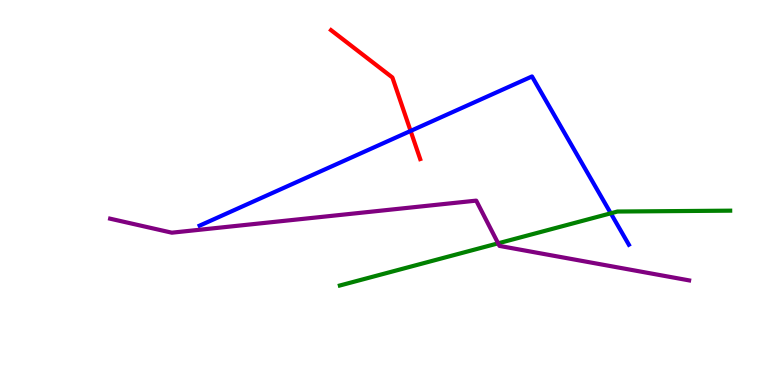[{'lines': ['blue', 'red'], 'intersections': [{'x': 5.3, 'y': 6.6}]}, {'lines': ['green', 'red'], 'intersections': []}, {'lines': ['purple', 'red'], 'intersections': []}, {'lines': ['blue', 'green'], 'intersections': [{'x': 7.88, 'y': 4.46}]}, {'lines': ['blue', 'purple'], 'intersections': []}, {'lines': ['green', 'purple'], 'intersections': [{'x': 6.43, 'y': 3.68}]}]